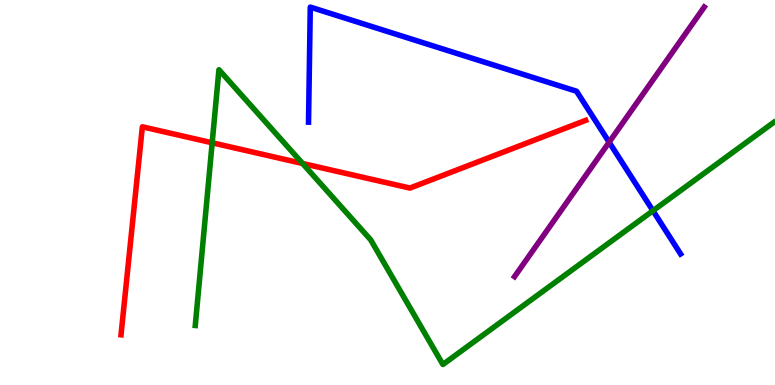[{'lines': ['blue', 'red'], 'intersections': []}, {'lines': ['green', 'red'], 'intersections': [{'x': 2.74, 'y': 6.29}, {'x': 3.9, 'y': 5.75}]}, {'lines': ['purple', 'red'], 'intersections': []}, {'lines': ['blue', 'green'], 'intersections': [{'x': 8.43, 'y': 4.53}]}, {'lines': ['blue', 'purple'], 'intersections': [{'x': 7.86, 'y': 6.31}]}, {'lines': ['green', 'purple'], 'intersections': []}]